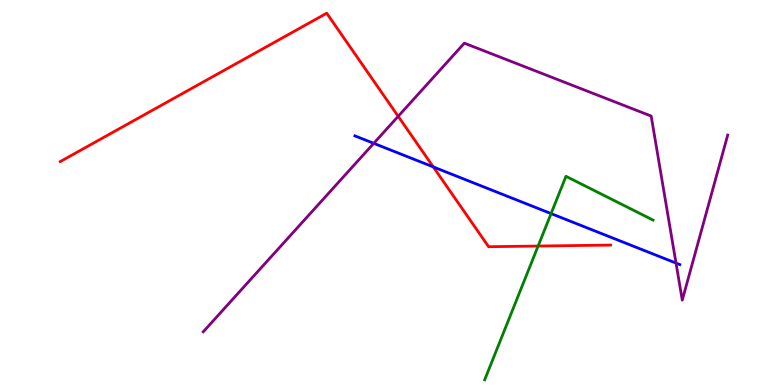[{'lines': ['blue', 'red'], 'intersections': [{'x': 5.59, 'y': 5.66}]}, {'lines': ['green', 'red'], 'intersections': [{'x': 6.94, 'y': 3.61}]}, {'lines': ['purple', 'red'], 'intersections': [{'x': 5.14, 'y': 6.98}]}, {'lines': ['blue', 'green'], 'intersections': [{'x': 7.11, 'y': 4.45}]}, {'lines': ['blue', 'purple'], 'intersections': [{'x': 4.82, 'y': 6.28}, {'x': 8.72, 'y': 3.17}]}, {'lines': ['green', 'purple'], 'intersections': []}]